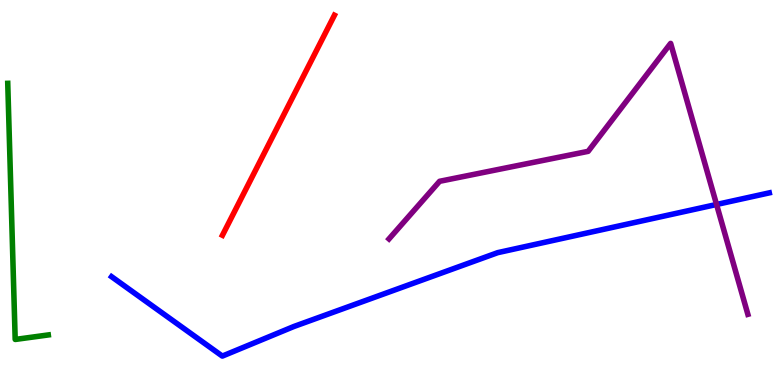[{'lines': ['blue', 'red'], 'intersections': []}, {'lines': ['green', 'red'], 'intersections': []}, {'lines': ['purple', 'red'], 'intersections': []}, {'lines': ['blue', 'green'], 'intersections': []}, {'lines': ['blue', 'purple'], 'intersections': [{'x': 9.25, 'y': 4.69}]}, {'lines': ['green', 'purple'], 'intersections': []}]